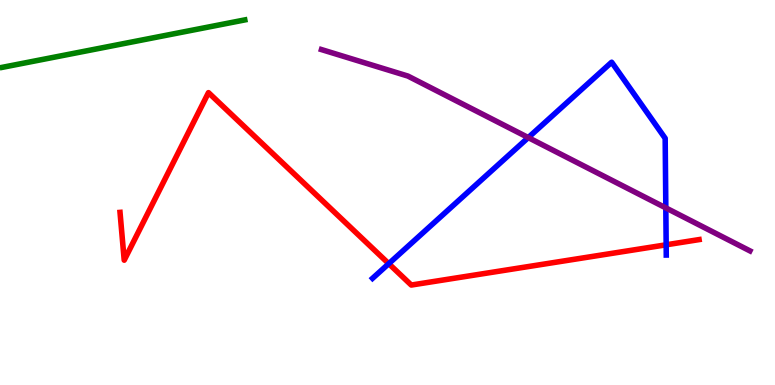[{'lines': ['blue', 'red'], 'intersections': [{'x': 5.02, 'y': 3.15}, {'x': 8.6, 'y': 3.64}]}, {'lines': ['green', 'red'], 'intersections': []}, {'lines': ['purple', 'red'], 'intersections': []}, {'lines': ['blue', 'green'], 'intersections': []}, {'lines': ['blue', 'purple'], 'intersections': [{'x': 6.82, 'y': 6.43}, {'x': 8.59, 'y': 4.6}]}, {'lines': ['green', 'purple'], 'intersections': []}]